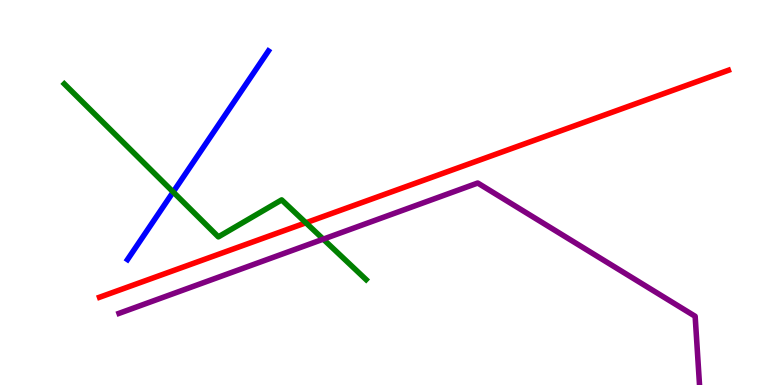[{'lines': ['blue', 'red'], 'intersections': []}, {'lines': ['green', 'red'], 'intersections': [{'x': 3.95, 'y': 4.21}]}, {'lines': ['purple', 'red'], 'intersections': []}, {'lines': ['blue', 'green'], 'intersections': [{'x': 2.23, 'y': 5.01}]}, {'lines': ['blue', 'purple'], 'intersections': []}, {'lines': ['green', 'purple'], 'intersections': [{'x': 4.17, 'y': 3.79}]}]